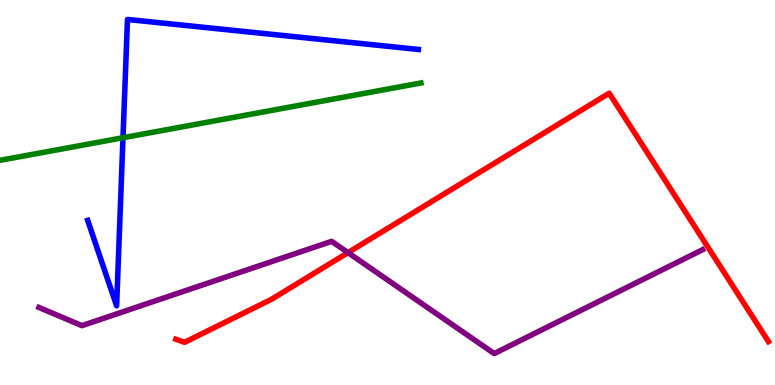[{'lines': ['blue', 'red'], 'intersections': []}, {'lines': ['green', 'red'], 'intersections': []}, {'lines': ['purple', 'red'], 'intersections': [{'x': 4.49, 'y': 3.44}]}, {'lines': ['blue', 'green'], 'intersections': [{'x': 1.59, 'y': 6.42}]}, {'lines': ['blue', 'purple'], 'intersections': []}, {'lines': ['green', 'purple'], 'intersections': []}]